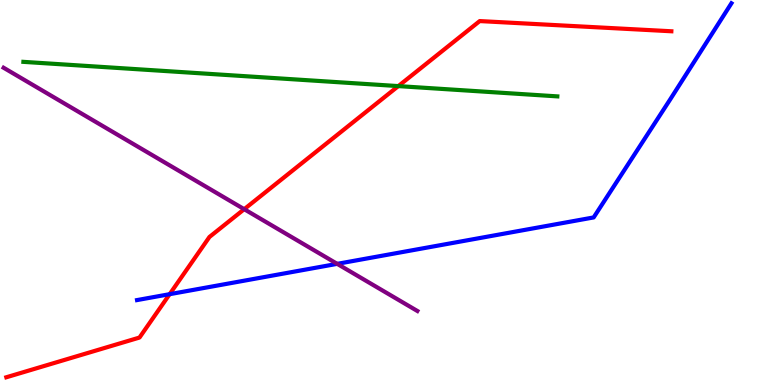[{'lines': ['blue', 'red'], 'intersections': [{'x': 2.19, 'y': 2.36}]}, {'lines': ['green', 'red'], 'intersections': [{'x': 5.14, 'y': 7.76}]}, {'lines': ['purple', 'red'], 'intersections': [{'x': 3.15, 'y': 4.57}]}, {'lines': ['blue', 'green'], 'intersections': []}, {'lines': ['blue', 'purple'], 'intersections': [{'x': 4.35, 'y': 3.15}]}, {'lines': ['green', 'purple'], 'intersections': []}]